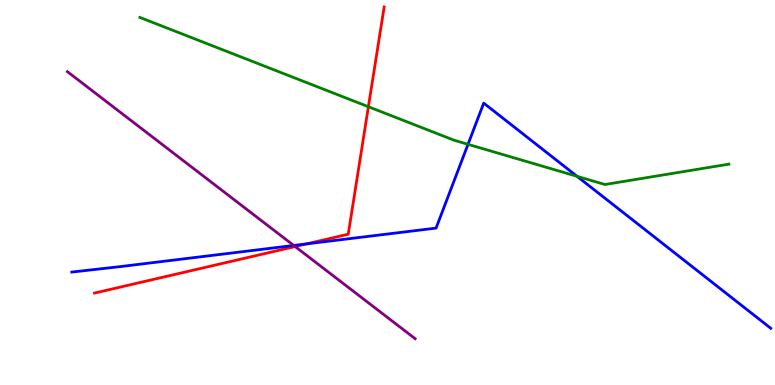[{'lines': ['blue', 'red'], 'intersections': [{'x': 3.95, 'y': 3.66}]}, {'lines': ['green', 'red'], 'intersections': [{'x': 4.75, 'y': 7.23}]}, {'lines': ['purple', 'red'], 'intersections': [{'x': 3.81, 'y': 3.6}]}, {'lines': ['blue', 'green'], 'intersections': [{'x': 6.04, 'y': 6.25}, {'x': 7.45, 'y': 5.42}]}, {'lines': ['blue', 'purple'], 'intersections': [{'x': 3.79, 'y': 3.62}]}, {'lines': ['green', 'purple'], 'intersections': []}]